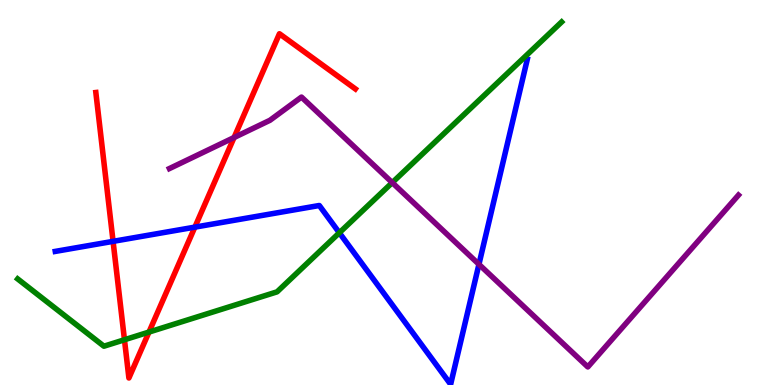[{'lines': ['blue', 'red'], 'intersections': [{'x': 1.46, 'y': 3.73}, {'x': 2.51, 'y': 4.1}]}, {'lines': ['green', 'red'], 'intersections': [{'x': 1.61, 'y': 1.18}, {'x': 1.92, 'y': 1.38}]}, {'lines': ['purple', 'red'], 'intersections': [{'x': 3.02, 'y': 6.43}]}, {'lines': ['blue', 'green'], 'intersections': [{'x': 4.38, 'y': 3.95}]}, {'lines': ['blue', 'purple'], 'intersections': [{'x': 6.18, 'y': 3.13}]}, {'lines': ['green', 'purple'], 'intersections': [{'x': 5.06, 'y': 5.26}]}]